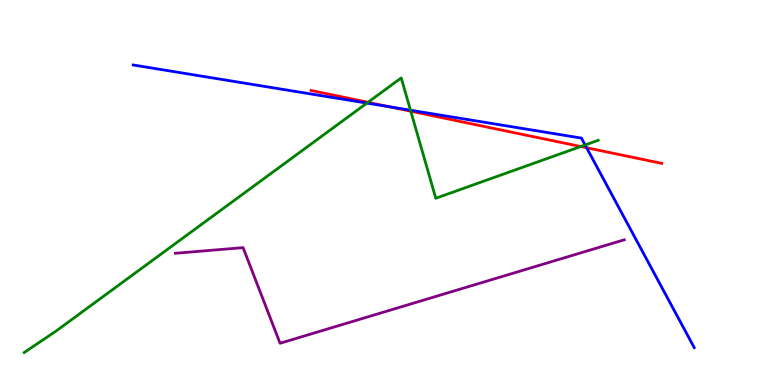[{'lines': ['blue', 'red'], 'intersections': [{'x': 5.03, 'y': 7.23}, {'x': 7.57, 'y': 6.16}]}, {'lines': ['green', 'red'], 'intersections': [{'x': 4.75, 'y': 7.34}, {'x': 5.3, 'y': 7.11}, {'x': 7.49, 'y': 6.19}]}, {'lines': ['purple', 'red'], 'intersections': []}, {'lines': ['blue', 'green'], 'intersections': [{'x': 4.73, 'y': 7.32}, {'x': 5.3, 'y': 7.14}, {'x': 7.55, 'y': 6.23}]}, {'lines': ['blue', 'purple'], 'intersections': []}, {'lines': ['green', 'purple'], 'intersections': []}]